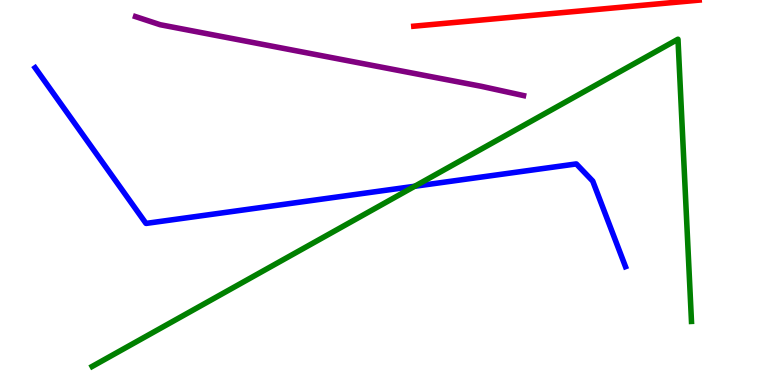[{'lines': ['blue', 'red'], 'intersections': []}, {'lines': ['green', 'red'], 'intersections': []}, {'lines': ['purple', 'red'], 'intersections': []}, {'lines': ['blue', 'green'], 'intersections': [{'x': 5.35, 'y': 5.16}]}, {'lines': ['blue', 'purple'], 'intersections': []}, {'lines': ['green', 'purple'], 'intersections': []}]